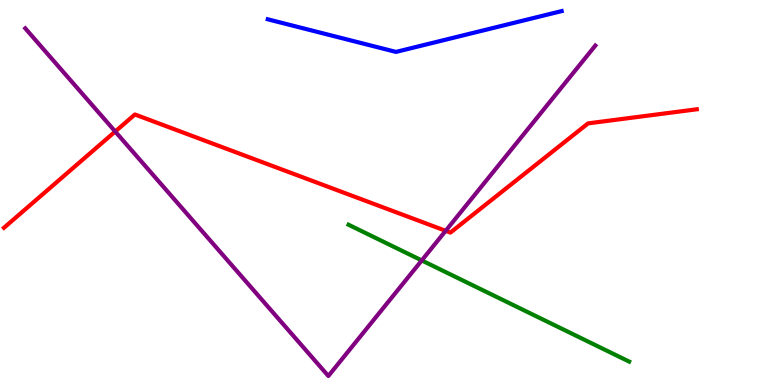[{'lines': ['blue', 'red'], 'intersections': []}, {'lines': ['green', 'red'], 'intersections': []}, {'lines': ['purple', 'red'], 'intersections': [{'x': 1.49, 'y': 6.58}, {'x': 5.75, 'y': 4.01}]}, {'lines': ['blue', 'green'], 'intersections': []}, {'lines': ['blue', 'purple'], 'intersections': []}, {'lines': ['green', 'purple'], 'intersections': [{'x': 5.44, 'y': 3.24}]}]